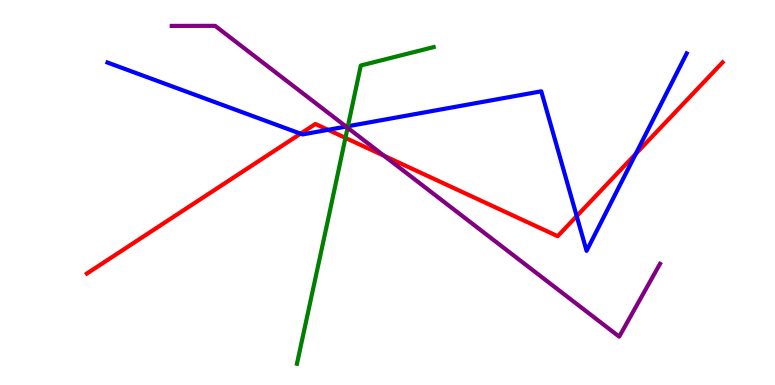[{'lines': ['blue', 'red'], 'intersections': [{'x': 3.88, 'y': 6.53}, {'x': 4.23, 'y': 6.63}, {'x': 7.44, 'y': 4.39}, {'x': 8.2, 'y': 6.0}]}, {'lines': ['green', 'red'], 'intersections': [{'x': 4.46, 'y': 6.42}]}, {'lines': ['purple', 'red'], 'intersections': [{'x': 4.96, 'y': 5.95}]}, {'lines': ['blue', 'green'], 'intersections': [{'x': 4.49, 'y': 6.72}]}, {'lines': ['blue', 'purple'], 'intersections': [{'x': 4.47, 'y': 6.71}]}, {'lines': ['green', 'purple'], 'intersections': [{'x': 4.49, 'y': 6.68}]}]